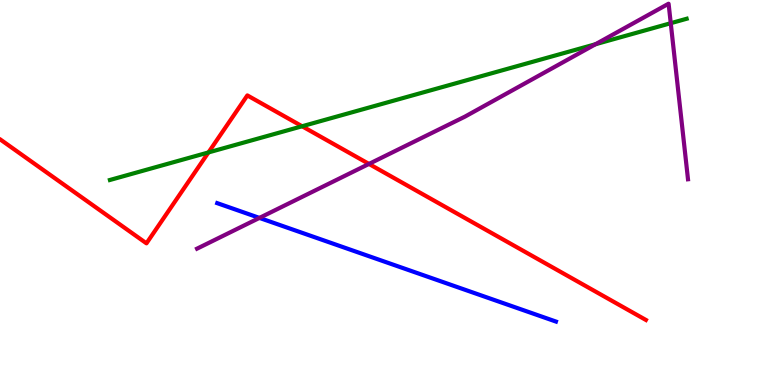[{'lines': ['blue', 'red'], 'intersections': []}, {'lines': ['green', 'red'], 'intersections': [{'x': 2.69, 'y': 6.04}, {'x': 3.9, 'y': 6.72}]}, {'lines': ['purple', 'red'], 'intersections': [{'x': 4.76, 'y': 5.74}]}, {'lines': ['blue', 'green'], 'intersections': []}, {'lines': ['blue', 'purple'], 'intersections': [{'x': 3.35, 'y': 4.34}]}, {'lines': ['green', 'purple'], 'intersections': [{'x': 7.68, 'y': 8.85}, {'x': 8.65, 'y': 9.4}]}]